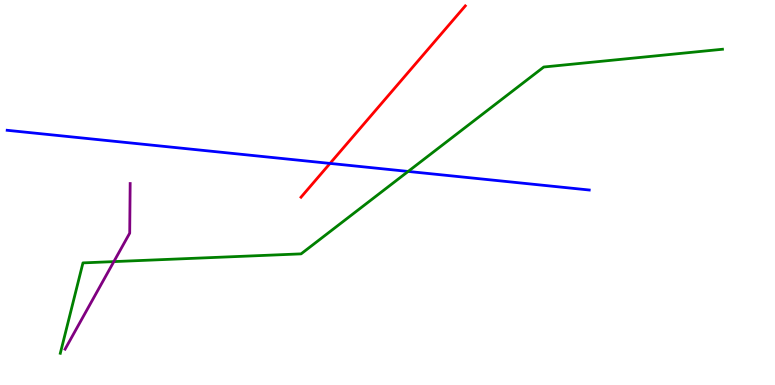[{'lines': ['blue', 'red'], 'intersections': [{'x': 4.26, 'y': 5.76}]}, {'lines': ['green', 'red'], 'intersections': []}, {'lines': ['purple', 'red'], 'intersections': []}, {'lines': ['blue', 'green'], 'intersections': [{'x': 5.27, 'y': 5.55}]}, {'lines': ['blue', 'purple'], 'intersections': []}, {'lines': ['green', 'purple'], 'intersections': [{'x': 1.47, 'y': 3.2}]}]